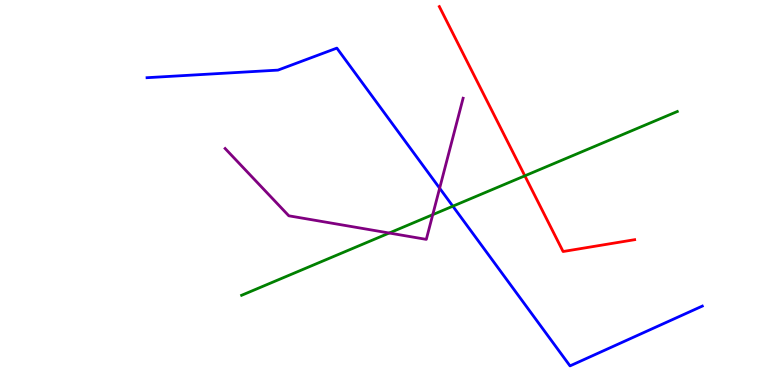[{'lines': ['blue', 'red'], 'intersections': []}, {'lines': ['green', 'red'], 'intersections': [{'x': 6.77, 'y': 5.43}]}, {'lines': ['purple', 'red'], 'intersections': []}, {'lines': ['blue', 'green'], 'intersections': [{'x': 5.84, 'y': 4.64}]}, {'lines': ['blue', 'purple'], 'intersections': [{'x': 5.67, 'y': 5.11}]}, {'lines': ['green', 'purple'], 'intersections': [{'x': 5.02, 'y': 3.95}, {'x': 5.58, 'y': 4.42}]}]